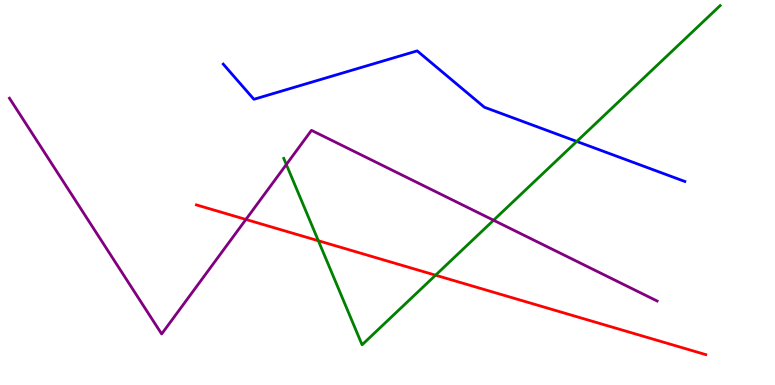[{'lines': ['blue', 'red'], 'intersections': []}, {'lines': ['green', 'red'], 'intersections': [{'x': 4.11, 'y': 3.75}, {'x': 5.62, 'y': 2.85}]}, {'lines': ['purple', 'red'], 'intersections': [{'x': 3.17, 'y': 4.3}]}, {'lines': ['blue', 'green'], 'intersections': [{'x': 7.44, 'y': 6.33}]}, {'lines': ['blue', 'purple'], 'intersections': []}, {'lines': ['green', 'purple'], 'intersections': [{'x': 3.69, 'y': 5.73}, {'x': 6.37, 'y': 4.28}]}]